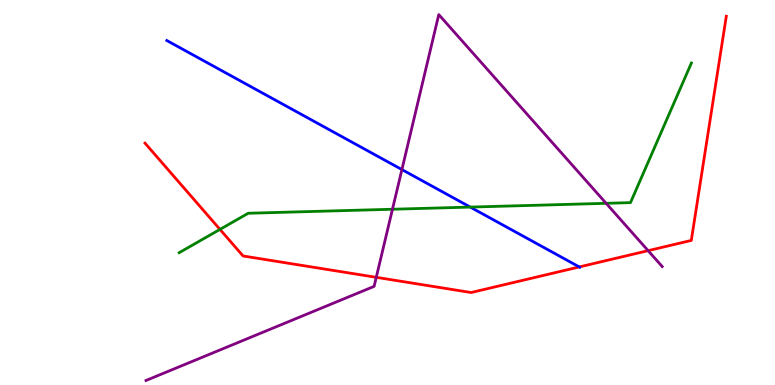[{'lines': ['blue', 'red'], 'intersections': [{'x': 7.47, 'y': 3.07}]}, {'lines': ['green', 'red'], 'intersections': [{'x': 2.84, 'y': 4.04}]}, {'lines': ['purple', 'red'], 'intersections': [{'x': 4.86, 'y': 2.8}, {'x': 8.36, 'y': 3.49}]}, {'lines': ['blue', 'green'], 'intersections': [{'x': 6.07, 'y': 4.62}]}, {'lines': ['blue', 'purple'], 'intersections': [{'x': 5.19, 'y': 5.6}]}, {'lines': ['green', 'purple'], 'intersections': [{'x': 5.06, 'y': 4.57}, {'x': 7.82, 'y': 4.72}]}]